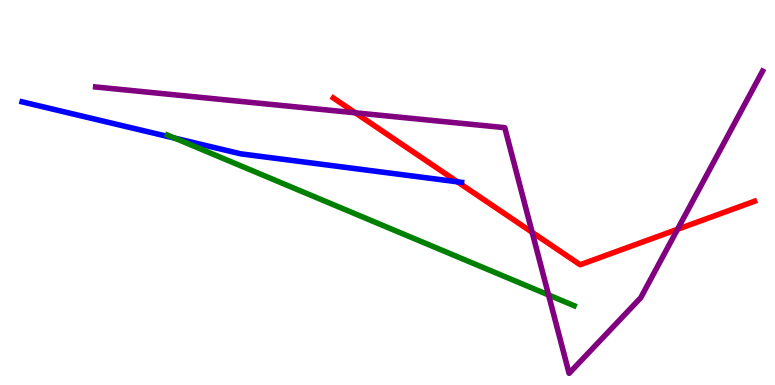[{'lines': ['blue', 'red'], 'intersections': [{'x': 5.9, 'y': 5.28}]}, {'lines': ['green', 'red'], 'intersections': []}, {'lines': ['purple', 'red'], 'intersections': [{'x': 4.58, 'y': 7.07}, {'x': 6.87, 'y': 3.97}, {'x': 8.74, 'y': 4.04}]}, {'lines': ['blue', 'green'], 'intersections': [{'x': 2.25, 'y': 6.41}]}, {'lines': ['blue', 'purple'], 'intersections': []}, {'lines': ['green', 'purple'], 'intersections': [{'x': 7.08, 'y': 2.34}]}]